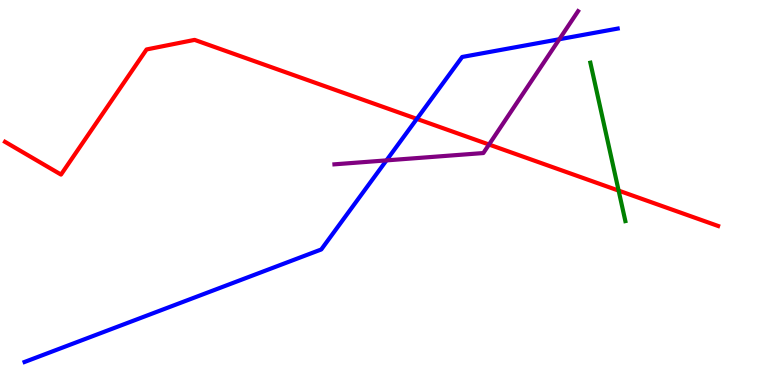[{'lines': ['blue', 'red'], 'intersections': [{'x': 5.38, 'y': 6.91}]}, {'lines': ['green', 'red'], 'intersections': [{'x': 7.98, 'y': 5.05}]}, {'lines': ['purple', 'red'], 'intersections': [{'x': 6.31, 'y': 6.25}]}, {'lines': ['blue', 'green'], 'intersections': []}, {'lines': ['blue', 'purple'], 'intersections': [{'x': 4.99, 'y': 5.83}, {'x': 7.22, 'y': 8.98}]}, {'lines': ['green', 'purple'], 'intersections': []}]